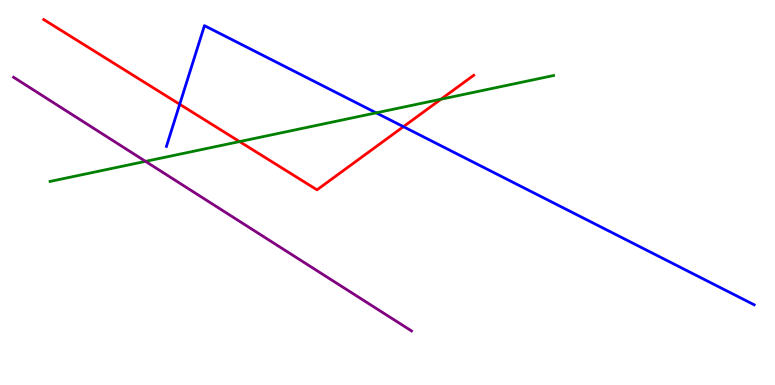[{'lines': ['blue', 'red'], 'intersections': [{'x': 2.32, 'y': 7.29}, {'x': 5.21, 'y': 6.71}]}, {'lines': ['green', 'red'], 'intersections': [{'x': 3.09, 'y': 6.32}, {'x': 5.69, 'y': 7.42}]}, {'lines': ['purple', 'red'], 'intersections': []}, {'lines': ['blue', 'green'], 'intersections': [{'x': 4.85, 'y': 7.07}]}, {'lines': ['blue', 'purple'], 'intersections': []}, {'lines': ['green', 'purple'], 'intersections': [{'x': 1.88, 'y': 5.81}]}]